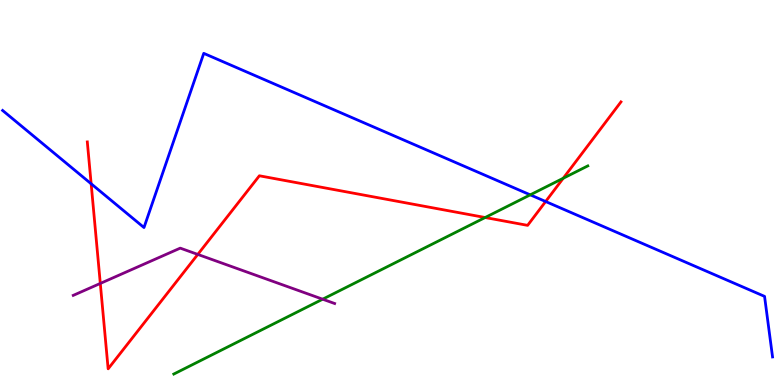[{'lines': ['blue', 'red'], 'intersections': [{'x': 1.18, 'y': 5.23}, {'x': 7.04, 'y': 4.77}]}, {'lines': ['green', 'red'], 'intersections': [{'x': 6.26, 'y': 4.35}, {'x': 7.27, 'y': 5.37}]}, {'lines': ['purple', 'red'], 'intersections': [{'x': 1.29, 'y': 2.64}, {'x': 2.55, 'y': 3.39}]}, {'lines': ['blue', 'green'], 'intersections': [{'x': 6.84, 'y': 4.94}]}, {'lines': ['blue', 'purple'], 'intersections': []}, {'lines': ['green', 'purple'], 'intersections': [{'x': 4.16, 'y': 2.23}]}]